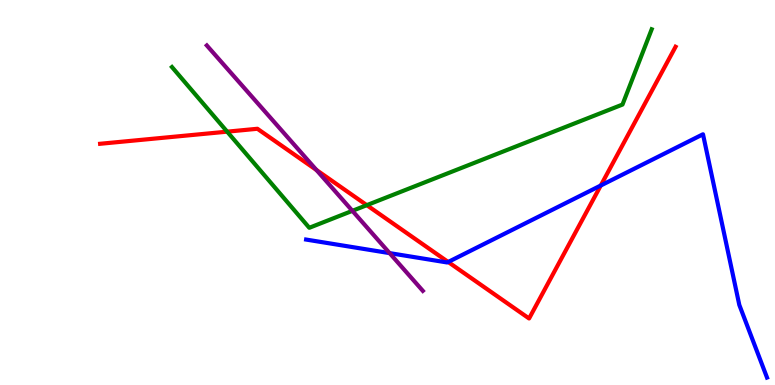[{'lines': ['blue', 'red'], 'intersections': [{'x': 5.78, 'y': 3.2}, {'x': 7.75, 'y': 5.18}]}, {'lines': ['green', 'red'], 'intersections': [{'x': 2.93, 'y': 6.58}, {'x': 4.73, 'y': 4.67}]}, {'lines': ['purple', 'red'], 'intersections': [{'x': 4.08, 'y': 5.58}]}, {'lines': ['blue', 'green'], 'intersections': []}, {'lines': ['blue', 'purple'], 'intersections': [{'x': 5.03, 'y': 3.43}]}, {'lines': ['green', 'purple'], 'intersections': [{'x': 4.55, 'y': 4.52}]}]